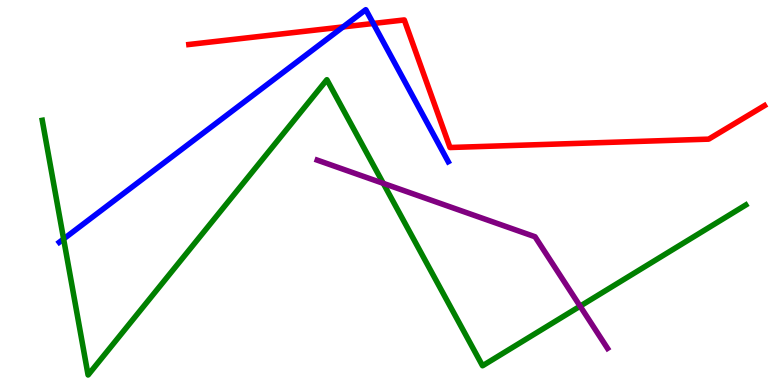[{'lines': ['blue', 'red'], 'intersections': [{'x': 4.43, 'y': 9.3}, {'x': 4.82, 'y': 9.39}]}, {'lines': ['green', 'red'], 'intersections': []}, {'lines': ['purple', 'red'], 'intersections': []}, {'lines': ['blue', 'green'], 'intersections': [{'x': 0.821, 'y': 3.79}]}, {'lines': ['blue', 'purple'], 'intersections': []}, {'lines': ['green', 'purple'], 'intersections': [{'x': 4.95, 'y': 5.24}, {'x': 7.49, 'y': 2.05}]}]